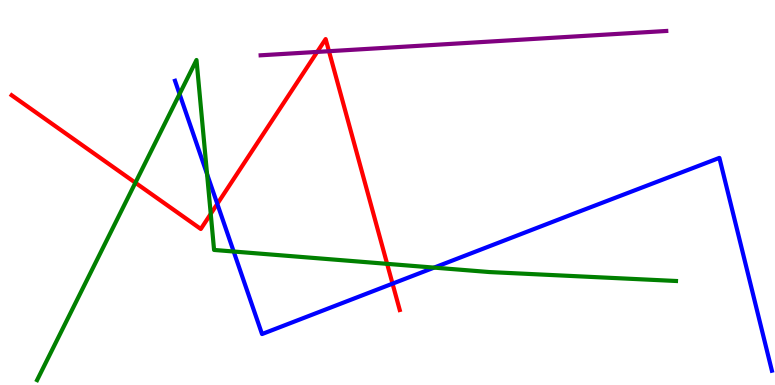[{'lines': ['blue', 'red'], 'intersections': [{'x': 2.8, 'y': 4.7}, {'x': 5.06, 'y': 2.63}]}, {'lines': ['green', 'red'], 'intersections': [{'x': 1.75, 'y': 5.25}, {'x': 2.72, 'y': 4.45}, {'x': 5.0, 'y': 3.15}]}, {'lines': ['purple', 'red'], 'intersections': [{'x': 4.09, 'y': 8.65}, {'x': 4.24, 'y': 8.67}]}, {'lines': ['blue', 'green'], 'intersections': [{'x': 2.32, 'y': 7.56}, {'x': 2.67, 'y': 5.48}, {'x': 3.02, 'y': 3.47}, {'x': 5.6, 'y': 3.05}]}, {'lines': ['blue', 'purple'], 'intersections': []}, {'lines': ['green', 'purple'], 'intersections': []}]